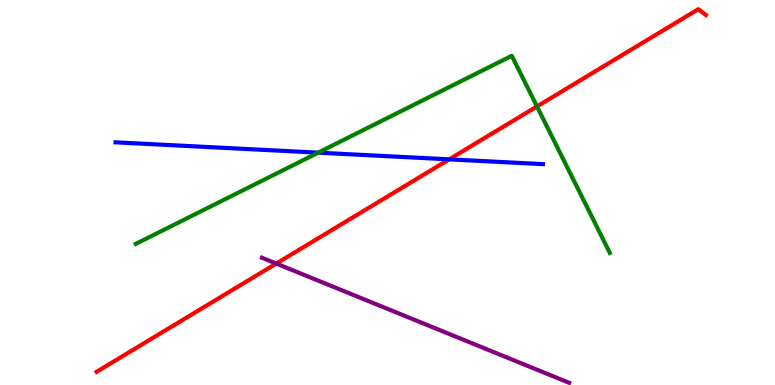[{'lines': ['blue', 'red'], 'intersections': [{'x': 5.8, 'y': 5.86}]}, {'lines': ['green', 'red'], 'intersections': [{'x': 6.93, 'y': 7.24}]}, {'lines': ['purple', 'red'], 'intersections': [{'x': 3.56, 'y': 3.15}]}, {'lines': ['blue', 'green'], 'intersections': [{'x': 4.11, 'y': 6.03}]}, {'lines': ['blue', 'purple'], 'intersections': []}, {'lines': ['green', 'purple'], 'intersections': []}]